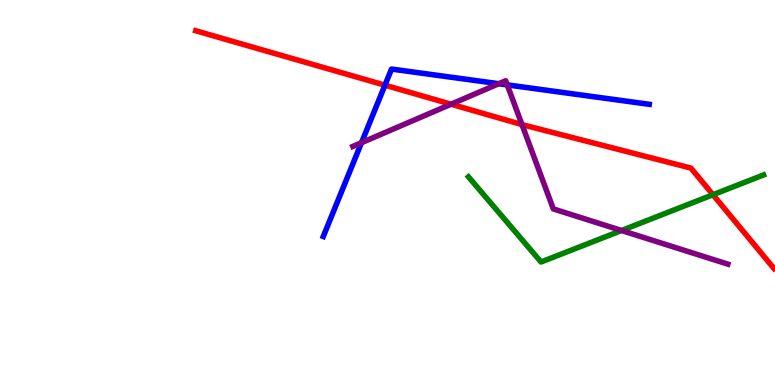[{'lines': ['blue', 'red'], 'intersections': [{'x': 4.97, 'y': 7.79}]}, {'lines': ['green', 'red'], 'intersections': [{'x': 9.2, 'y': 4.94}]}, {'lines': ['purple', 'red'], 'intersections': [{'x': 5.82, 'y': 7.29}, {'x': 6.74, 'y': 6.76}]}, {'lines': ['blue', 'green'], 'intersections': []}, {'lines': ['blue', 'purple'], 'intersections': [{'x': 4.66, 'y': 6.29}, {'x': 6.44, 'y': 7.83}, {'x': 6.54, 'y': 7.8}]}, {'lines': ['green', 'purple'], 'intersections': [{'x': 8.02, 'y': 4.01}]}]